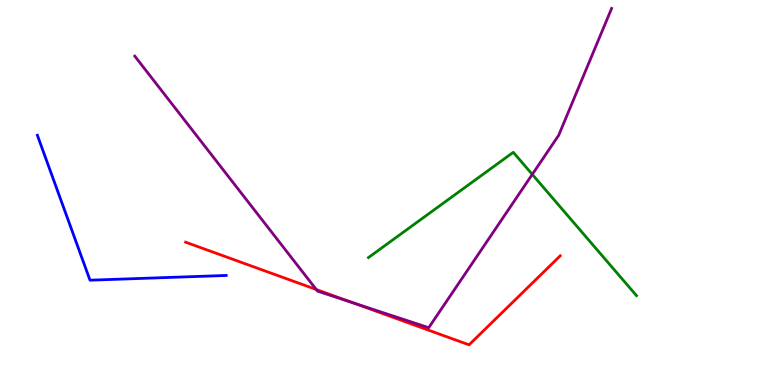[{'lines': ['blue', 'red'], 'intersections': []}, {'lines': ['green', 'red'], 'intersections': []}, {'lines': ['purple', 'red'], 'intersections': [{'x': 4.08, 'y': 2.48}, {'x': 4.55, 'y': 2.14}]}, {'lines': ['blue', 'green'], 'intersections': []}, {'lines': ['blue', 'purple'], 'intersections': []}, {'lines': ['green', 'purple'], 'intersections': [{'x': 6.87, 'y': 5.47}]}]